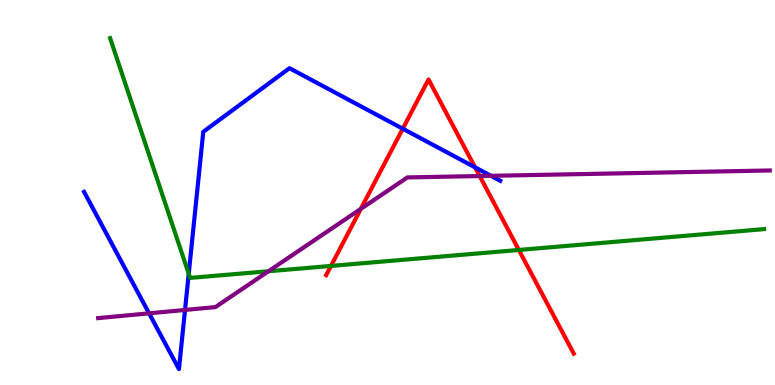[{'lines': ['blue', 'red'], 'intersections': [{'x': 5.2, 'y': 6.66}, {'x': 6.13, 'y': 5.65}]}, {'lines': ['green', 'red'], 'intersections': [{'x': 4.27, 'y': 3.09}, {'x': 6.69, 'y': 3.51}]}, {'lines': ['purple', 'red'], 'intersections': [{'x': 4.66, 'y': 4.57}, {'x': 6.19, 'y': 5.43}]}, {'lines': ['blue', 'green'], 'intersections': [{'x': 2.44, 'y': 2.89}]}, {'lines': ['blue', 'purple'], 'intersections': [{'x': 1.92, 'y': 1.86}, {'x': 2.39, 'y': 1.95}, {'x': 6.33, 'y': 5.43}]}, {'lines': ['green', 'purple'], 'intersections': [{'x': 3.46, 'y': 2.95}]}]